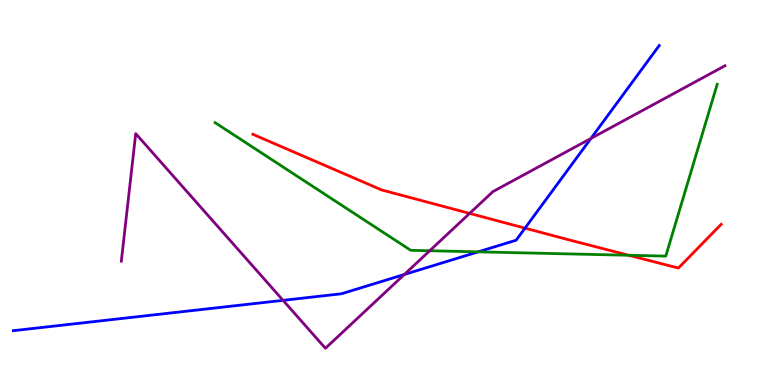[{'lines': ['blue', 'red'], 'intersections': [{'x': 6.77, 'y': 4.07}]}, {'lines': ['green', 'red'], 'intersections': [{'x': 8.11, 'y': 3.37}]}, {'lines': ['purple', 'red'], 'intersections': [{'x': 6.06, 'y': 4.46}]}, {'lines': ['blue', 'green'], 'intersections': [{'x': 6.17, 'y': 3.46}]}, {'lines': ['blue', 'purple'], 'intersections': [{'x': 3.65, 'y': 2.2}, {'x': 5.22, 'y': 2.87}, {'x': 7.62, 'y': 6.4}]}, {'lines': ['green', 'purple'], 'intersections': [{'x': 5.54, 'y': 3.49}]}]